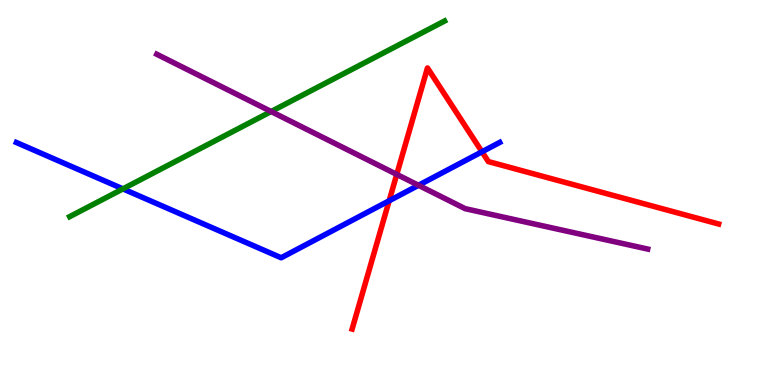[{'lines': ['blue', 'red'], 'intersections': [{'x': 5.02, 'y': 4.78}, {'x': 6.22, 'y': 6.06}]}, {'lines': ['green', 'red'], 'intersections': []}, {'lines': ['purple', 'red'], 'intersections': [{'x': 5.12, 'y': 5.47}]}, {'lines': ['blue', 'green'], 'intersections': [{'x': 1.59, 'y': 5.09}]}, {'lines': ['blue', 'purple'], 'intersections': [{'x': 5.4, 'y': 5.19}]}, {'lines': ['green', 'purple'], 'intersections': [{'x': 3.5, 'y': 7.1}]}]